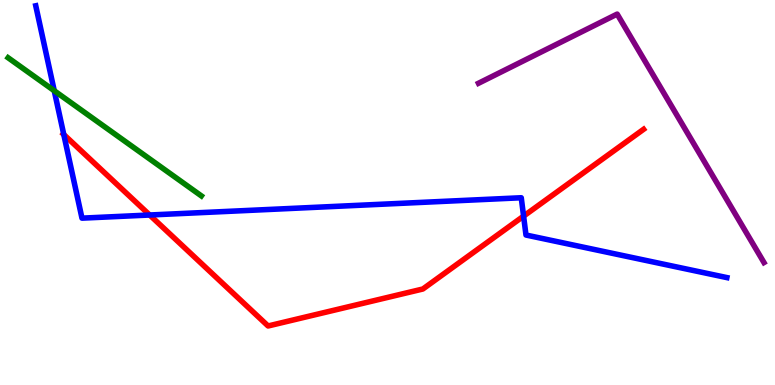[{'lines': ['blue', 'red'], 'intersections': [{'x': 0.823, 'y': 6.51}, {'x': 1.93, 'y': 4.42}, {'x': 6.76, 'y': 4.39}]}, {'lines': ['green', 'red'], 'intersections': []}, {'lines': ['purple', 'red'], 'intersections': []}, {'lines': ['blue', 'green'], 'intersections': [{'x': 0.7, 'y': 7.64}]}, {'lines': ['blue', 'purple'], 'intersections': []}, {'lines': ['green', 'purple'], 'intersections': []}]